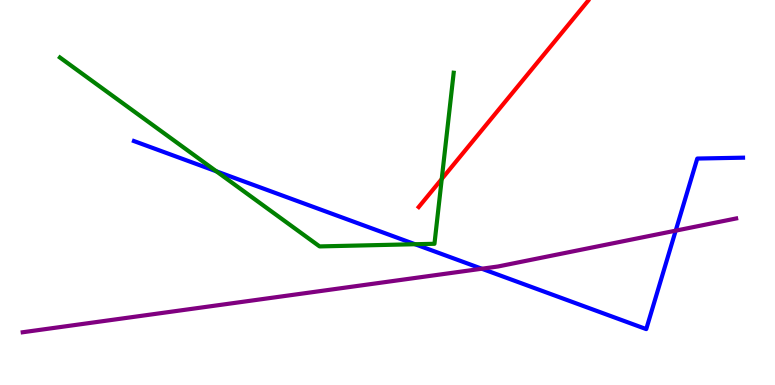[{'lines': ['blue', 'red'], 'intersections': []}, {'lines': ['green', 'red'], 'intersections': [{'x': 5.7, 'y': 5.35}]}, {'lines': ['purple', 'red'], 'intersections': []}, {'lines': ['blue', 'green'], 'intersections': [{'x': 2.79, 'y': 5.55}, {'x': 5.36, 'y': 3.66}]}, {'lines': ['blue', 'purple'], 'intersections': [{'x': 6.22, 'y': 3.02}, {'x': 8.72, 'y': 4.01}]}, {'lines': ['green', 'purple'], 'intersections': []}]